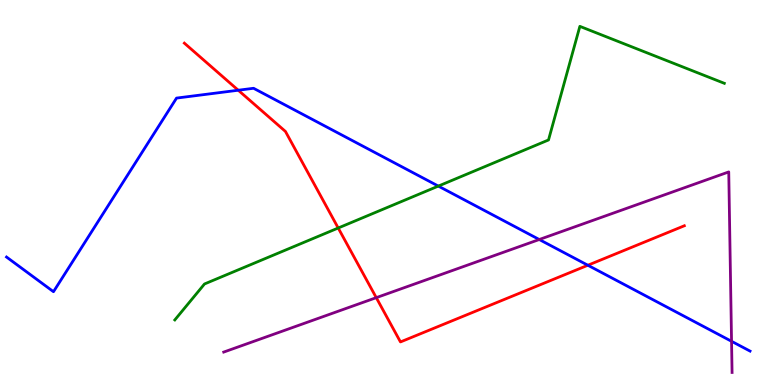[{'lines': ['blue', 'red'], 'intersections': [{'x': 3.07, 'y': 7.66}, {'x': 7.59, 'y': 3.11}]}, {'lines': ['green', 'red'], 'intersections': [{'x': 4.36, 'y': 4.08}]}, {'lines': ['purple', 'red'], 'intersections': [{'x': 4.86, 'y': 2.27}]}, {'lines': ['blue', 'green'], 'intersections': [{'x': 5.66, 'y': 5.17}]}, {'lines': ['blue', 'purple'], 'intersections': [{'x': 6.96, 'y': 3.78}, {'x': 9.44, 'y': 1.13}]}, {'lines': ['green', 'purple'], 'intersections': []}]